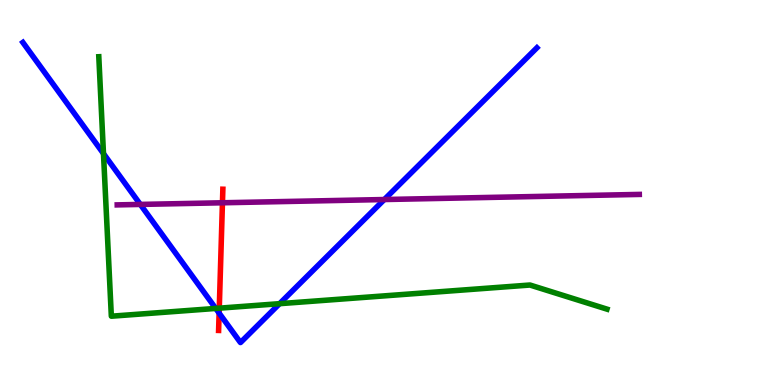[{'lines': ['blue', 'red'], 'intersections': [{'x': 2.83, 'y': 1.87}]}, {'lines': ['green', 'red'], 'intersections': [{'x': 2.83, 'y': 2.0}]}, {'lines': ['purple', 'red'], 'intersections': [{'x': 2.87, 'y': 4.73}]}, {'lines': ['blue', 'green'], 'intersections': [{'x': 1.34, 'y': 6.01}, {'x': 2.78, 'y': 1.99}, {'x': 3.61, 'y': 2.11}]}, {'lines': ['blue', 'purple'], 'intersections': [{'x': 1.81, 'y': 4.69}, {'x': 4.96, 'y': 4.82}]}, {'lines': ['green', 'purple'], 'intersections': []}]